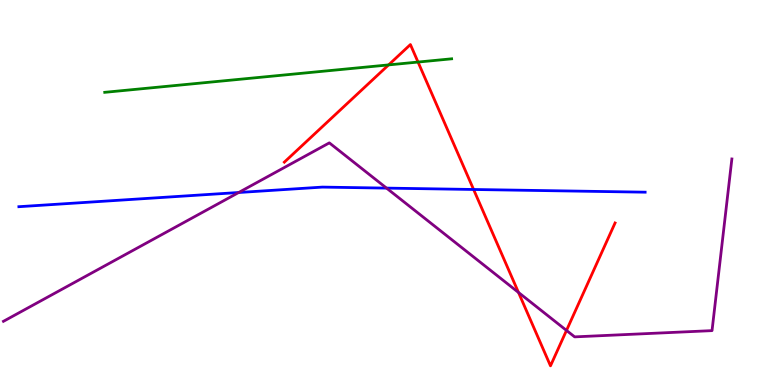[{'lines': ['blue', 'red'], 'intersections': [{'x': 6.11, 'y': 5.08}]}, {'lines': ['green', 'red'], 'intersections': [{'x': 5.01, 'y': 8.31}, {'x': 5.39, 'y': 8.39}]}, {'lines': ['purple', 'red'], 'intersections': [{'x': 6.69, 'y': 2.4}, {'x': 7.31, 'y': 1.42}]}, {'lines': ['blue', 'green'], 'intersections': []}, {'lines': ['blue', 'purple'], 'intersections': [{'x': 3.08, 'y': 5.0}, {'x': 4.99, 'y': 5.11}]}, {'lines': ['green', 'purple'], 'intersections': []}]